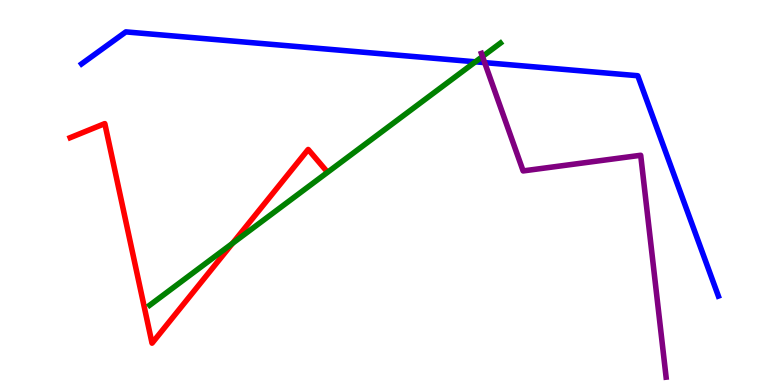[{'lines': ['blue', 'red'], 'intersections': []}, {'lines': ['green', 'red'], 'intersections': [{'x': 3.0, 'y': 3.68}]}, {'lines': ['purple', 'red'], 'intersections': []}, {'lines': ['blue', 'green'], 'intersections': [{'x': 6.13, 'y': 8.39}]}, {'lines': ['blue', 'purple'], 'intersections': [{'x': 6.25, 'y': 8.37}]}, {'lines': ['green', 'purple'], 'intersections': [{'x': 6.23, 'y': 8.53}]}]